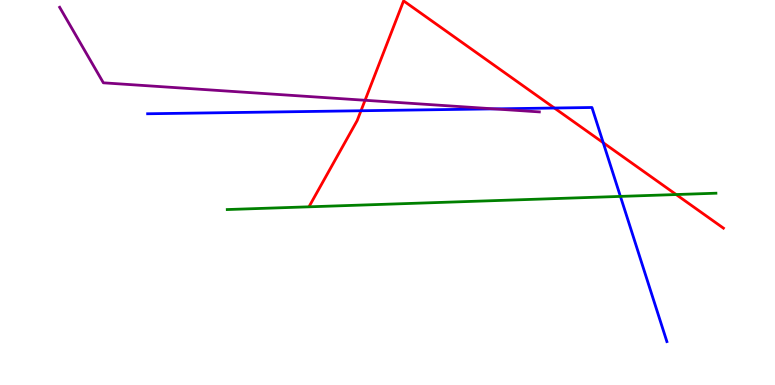[{'lines': ['blue', 'red'], 'intersections': [{'x': 4.66, 'y': 7.12}, {'x': 7.15, 'y': 7.19}, {'x': 7.78, 'y': 6.29}]}, {'lines': ['green', 'red'], 'intersections': [{'x': 8.72, 'y': 4.95}]}, {'lines': ['purple', 'red'], 'intersections': [{'x': 4.71, 'y': 7.4}]}, {'lines': ['blue', 'green'], 'intersections': [{'x': 8.01, 'y': 4.9}]}, {'lines': ['blue', 'purple'], 'intersections': [{'x': 6.37, 'y': 7.17}]}, {'lines': ['green', 'purple'], 'intersections': []}]